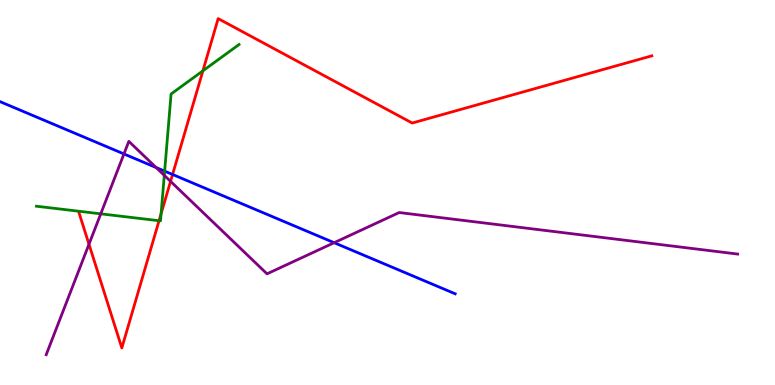[{'lines': ['blue', 'red'], 'intersections': [{'x': 2.23, 'y': 5.47}]}, {'lines': ['green', 'red'], 'intersections': [{'x': 2.05, 'y': 4.27}, {'x': 2.08, 'y': 4.45}, {'x': 2.62, 'y': 8.16}]}, {'lines': ['purple', 'red'], 'intersections': [{'x': 1.15, 'y': 3.66}, {'x': 2.2, 'y': 5.29}]}, {'lines': ['blue', 'green'], 'intersections': [{'x': 2.12, 'y': 5.55}]}, {'lines': ['blue', 'purple'], 'intersections': [{'x': 1.6, 'y': 6.0}, {'x': 2.01, 'y': 5.65}, {'x': 4.31, 'y': 3.7}]}, {'lines': ['green', 'purple'], 'intersections': [{'x': 1.3, 'y': 4.45}, {'x': 2.12, 'y': 5.45}]}]